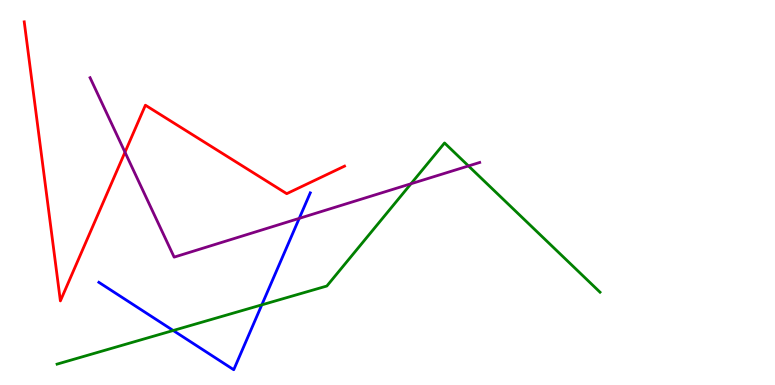[{'lines': ['blue', 'red'], 'intersections': []}, {'lines': ['green', 'red'], 'intersections': []}, {'lines': ['purple', 'red'], 'intersections': [{'x': 1.61, 'y': 6.05}]}, {'lines': ['blue', 'green'], 'intersections': [{'x': 2.23, 'y': 1.42}, {'x': 3.38, 'y': 2.08}]}, {'lines': ['blue', 'purple'], 'intersections': [{'x': 3.86, 'y': 4.33}]}, {'lines': ['green', 'purple'], 'intersections': [{'x': 5.3, 'y': 5.23}, {'x': 6.04, 'y': 5.69}]}]